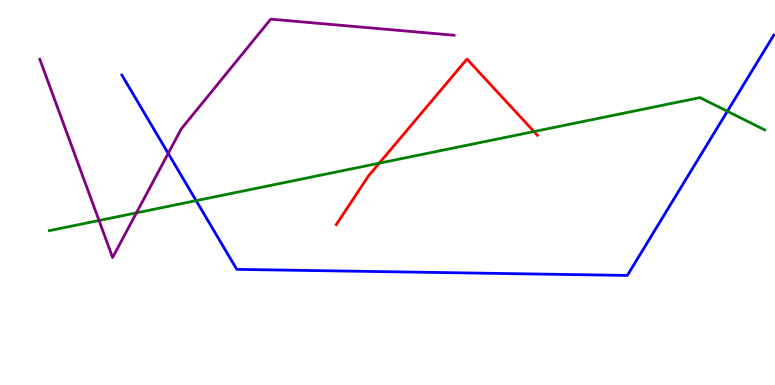[{'lines': ['blue', 'red'], 'intersections': []}, {'lines': ['green', 'red'], 'intersections': [{'x': 4.89, 'y': 5.76}, {'x': 6.89, 'y': 6.58}]}, {'lines': ['purple', 'red'], 'intersections': []}, {'lines': ['blue', 'green'], 'intersections': [{'x': 2.53, 'y': 4.79}, {'x': 9.39, 'y': 7.11}]}, {'lines': ['blue', 'purple'], 'intersections': [{'x': 2.17, 'y': 6.02}]}, {'lines': ['green', 'purple'], 'intersections': [{'x': 1.28, 'y': 4.27}, {'x': 1.76, 'y': 4.47}]}]